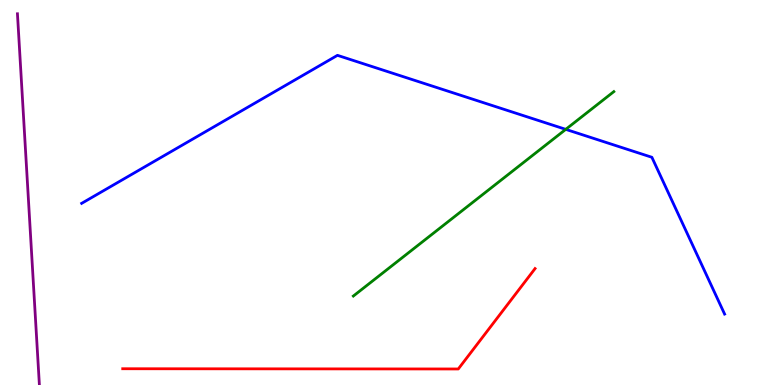[{'lines': ['blue', 'red'], 'intersections': []}, {'lines': ['green', 'red'], 'intersections': []}, {'lines': ['purple', 'red'], 'intersections': []}, {'lines': ['blue', 'green'], 'intersections': [{'x': 7.3, 'y': 6.64}]}, {'lines': ['blue', 'purple'], 'intersections': []}, {'lines': ['green', 'purple'], 'intersections': []}]